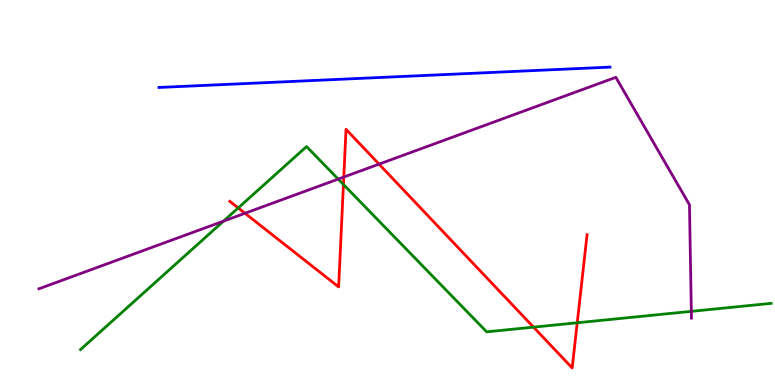[{'lines': ['blue', 'red'], 'intersections': []}, {'lines': ['green', 'red'], 'intersections': [{'x': 3.07, 'y': 4.6}, {'x': 4.43, 'y': 5.21}, {'x': 6.88, 'y': 1.5}, {'x': 7.45, 'y': 1.62}]}, {'lines': ['purple', 'red'], 'intersections': [{'x': 3.16, 'y': 4.46}, {'x': 4.44, 'y': 5.4}, {'x': 4.89, 'y': 5.74}]}, {'lines': ['blue', 'green'], 'intersections': []}, {'lines': ['blue', 'purple'], 'intersections': []}, {'lines': ['green', 'purple'], 'intersections': [{'x': 2.88, 'y': 4.26}, {'x': 4.36, 'y': 5.35}, {'x': 8.92, 'y': 1.91}]}]